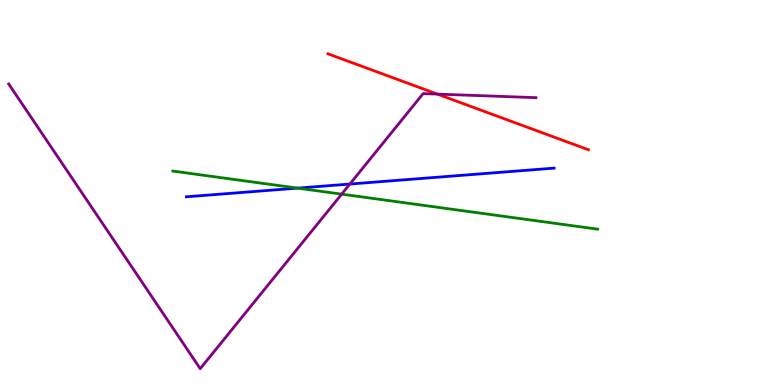[{'lines': ['blue', 'red'], 'intersections': []}, {'lines': ['green', 'red'], 'intersections': []}, {'lines': ['purple', 'red'], 'intersections': [{'x': 5.64, 'y': 7.56}]}, {'lines': ['blue', 'green'], 'intersections': [{'x': 3.84, 'y': 5.11}]}, {'lines': ['blue', 'purple'], 'intersections': [{'x': 4.51, 'y': 5.22}]}, {'lines': ['green', 'purple'], 'intersections': [{'x': 4.41, 'y': 4.96}]}]